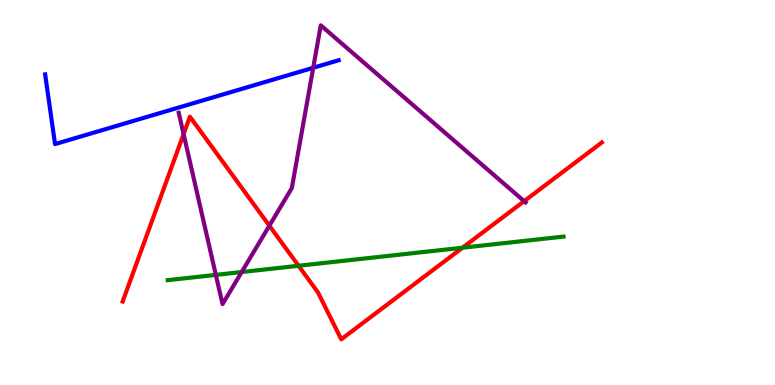[{'lines': ['blue', 'red'], 'intersections': []}, {'lines': ['green', 'red'], 'intersections': [{'x': 3.85, 'y': 3.1}, {'x': 5.97, 'y': 3.57}]}, {'lines': ['purple', 'red'], 'intersections': [{'x': 2.37, 'y': 6.52}, {'x': 3.48, 'y': 4.14}, {'x': 6.76, 'y': 4.78}]}, {'lines': ['blue', 'green'], 'intersections': []}, {'lines': ['blue', 'purple'], 'intersections': [{'x': 4.04, 'y': 8.24}]}, {'lines': ['green', 'purple'], 'intersections': [{'x': 2.78, 'y': 2.86}, {'x': 3.12, 'y': 2.93}]}]